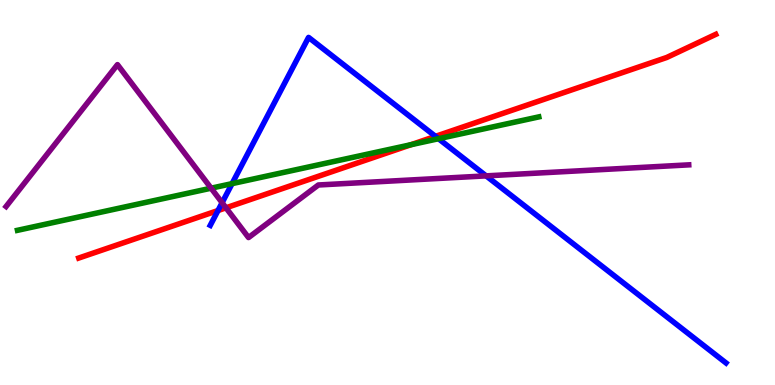[{'lines': ['blue', 'red'], 'intersections': [{'x': 2.81, 'y': 4.53}, {'x': 5.62, 'y': 6.46}]}, {'lines': ['green', 'red'], 'intersections': [{'x': 5.3, 'y': 6.24}]}, {'lines': ['purple', 'red'], 'intersections': [{'x': 2.92, 'y': 4.6}]}, {'lines': ['blue', 'green'], 'intersections': [{'x': 2.99, 'y': 5.23}, {'x': 5.66, 'y': 6.4}]}, {'lines': ['blue', 'purple'], 'intersections': [{'x': 2.87, 'y': 4.74}, {'x': 6.27, 'y': 5.43}]}, {'lines': ['green', 'purple'], 'intersections': [{'x': 2.72, 'y': 5.11}]}]